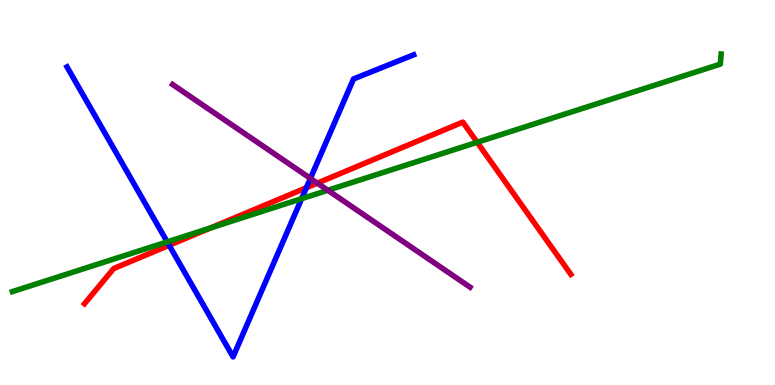[{'lines': ['blue', 'red'], 'intersections': [{'x': 2.18, 'y': 3.63}, {'x': 3.95, 'y': 5.12}]}, {'lines': ['green', 'red'], 'intersections': [{'x': 2.71, 'y': 4.08}, {'x': 6.16, 'y': 6.3}]}, {'lines': ['purple', 'red'], 'intersections': [{'x': 4.09, 'y': 5.24}]}, {'lines': ['blue', 'green'], 'intersections': [{'x': 2.16, 'y': 3.72}, {'x': 3.89, 'y': 4.84}]}, {'lines': ['blue', 'purple'], 'intersections': [{'x': 4.01, 'y': 5.37}]}, {'lines': ['green', 'purple'], 'intersections': [{'x': 4.23, 'y': 5.06}]}]